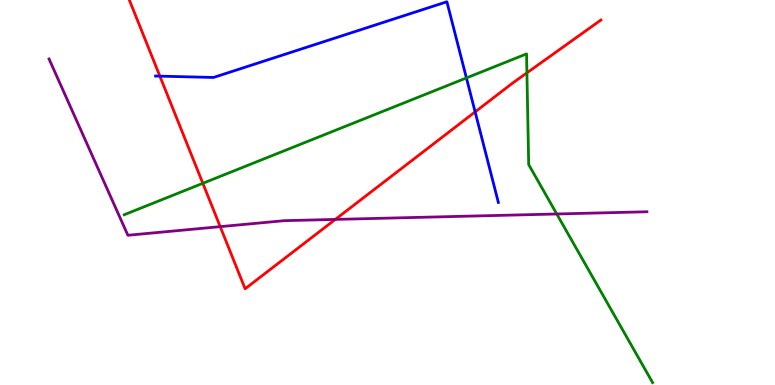[{'lines': ['blue', 'red'], 'intersections': [{'x': 2.06, 'y': 8.02}, {'x': 6.13, 'y': 7.09}]}, {'lines': ['green', 'red'], 'intersections': [{'x': 2.62, 'y': 5.24}, {'x': 6.8, 'y': 8.11}]}, {'lines': ['purple', 'red'], 'intersections': [{'x': 2.84, 'y': 4.11}, {'x': 4.33, 'y': 4.3}]}, {'lines': ['blue', 'green'], 'intersections': [{'x': 6.02, 'y': 7.98}]}, {'lines': ['blue', 'purple'], 'intersections': []}, {'lines': ['green', 'purple'], 'intersections': [{'x': 7.18, 'y': 4.44}]}]